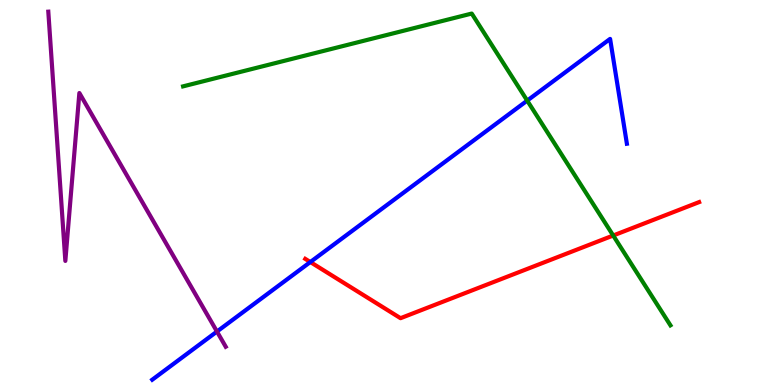[{'lines': ['blue', 'red'], 'intersections': [{'x': 4.0, 'y': 3.19}]}, {'lines': ['green', 'red'], 'intersections': [{'x': 7.91, 'y': 3.88}]}, {'lines': ['purple', 'red'], 'intersections': []}, {'lines': ['blue', 'green'], 'intersections': [{'x': 6.8, 'y': 7.39}]}, {'lines': ['blue', 'purple'], 'intersections': [{'x': 2.8, 'y': 1.39}]}, {'lines': ['green', 'purple'], 'intersections': []}]